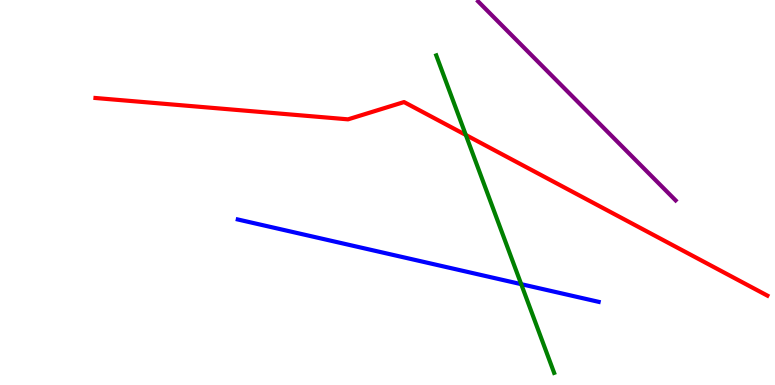[{'lines': ['blue', 'red'], 'intersections': []}, {'lines': ['green', 'red'], 'intersections': [{'x': 6.01, 'y': 6.49}]}, {'lines': ['purple', 'red'], 'intersections': []}, {'lines': ['blue', 'green'], 'intersections': [{'x': 6.73, 'y': 2.62}]}, {'lines': ['blue', 'purple'], 'intersections': []}, {'lines': ['green', 'purple'], 'intersections': []}]